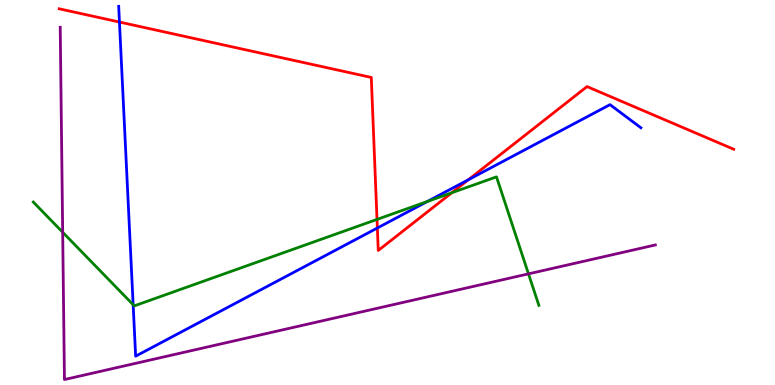[{'lines': ['blue', 'red'], 'intersections': [{'x': 1.54, 'y': 9.43}, {'x': 4.87, 'y': 4.08}, {'x': 6.04, 'y': 5.33}]}, {'lines': ['green', 'red'], 'intersections': [{'x': 4.86, 'y': 4.3}, {'x': 5.83, 'y': 4.99}]}, {'lines': ['purple', 'red'], 'intersections': []}, {'lines': ['blue', 'green'], 'intersections': [{'x': 1.72, 'y': 2.09}, {'x': 5.52, 'y': 4.77}]}, {'lines': ['blue', 'purple'], 'intersections': []}, {'lines': ['green', 'purple'], 'intersections': [{'x': 0.809, 'y': 3.97}, {'x': 6.82, 'y': 2.89}]}]